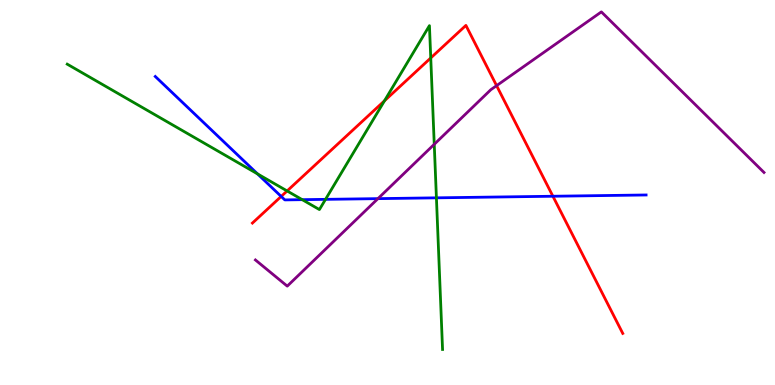[{'lines': ['blue', 'red'], 'intersections': [{'x': 3.63, 'y': 4.9}, {'x': 7.13, 'y': 4.9}]}, {'lines': ['green', 'red'], 'intersections': [{'x': 3.7, 'y': 5.04}, {'x': 4.96, 'y': 7.38}, {'x': 5.56, 'y': 8.49}]}, {'lines': ['purple', 'red'], 'intersections': [{'x': 6.41, 'y': 7.78}]}, {'lines': ['blue', 'green'], 'intersections': [{'x': 3.32, 'y': 5.48}, {'x': 3.9, 'y': 4.81}, {'x': 4.2, 'y': 4.82}, {'x': 5.63, 'y': 4.86}]}, {'lines': ['blue', 'purple'], 'intersections': [{'x': 4.88, 'y': 4.84}]}, {'lines': ['green', 'purple'], 'intersections': [{'x': 5.6, 'y': 6.25}]}]